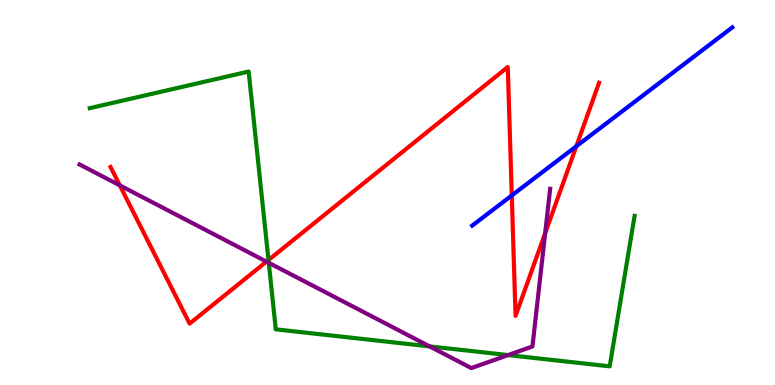[{'lines': ['blue', 'red'], 'intersections': [{'x': 6.6, 'y': 4.92}, {'x': 7.44, 'y': 6.2}]}, {'lines': ['green', 'red'], 'intersections': [{'x': 3.46, 'y': 3.25}]}, {'lines': ['purple', 'red'], 'intersections': [{'x': 1.55, 'y': 5.19}, {'x': 3.44, 'y': 3.2}, {'x': 7.03, 'y': 3.94}]}, {'lines': ['blue', 'green'], 'intersections': []}, {'lines': ['blue', 'purple'], 'intersections': []}, {'lines': ['green', 'purple'], 'intersections': [{'x': 3.47, 'y': 3.17}, {'x': 5.54, 'y': 1.0}, {'x': 6.56, 'y': 0.777}]}]